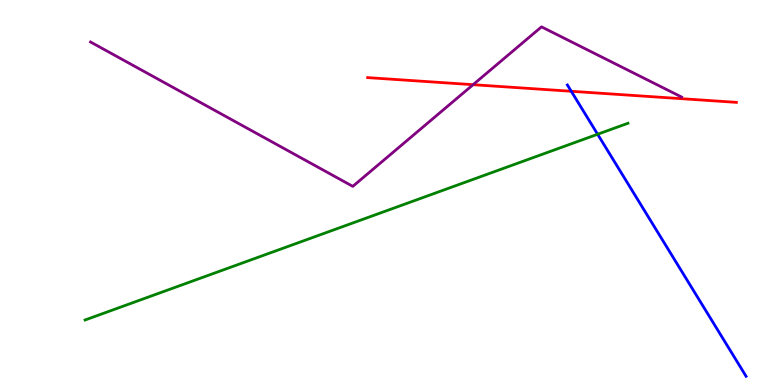[{'lines': ['blue', 'red'], 'intersections': [{'x': 7.37, 'y': 7.63}]}, {'lines': ['green', 'red'], 'intersections': []}, {'lines': ['purple', 'red'], 'intersections': [{'x': 6.1, 'y': 7.8}]}, {'lines': ['blue', 'green'], 'intersections': [{'x': 7.71, 'y': 6.51}]}, {'lines': ['blue', 'purple'], 'intersections': []}, {'lines': ['green', 'purple'], 'intersections': []}]